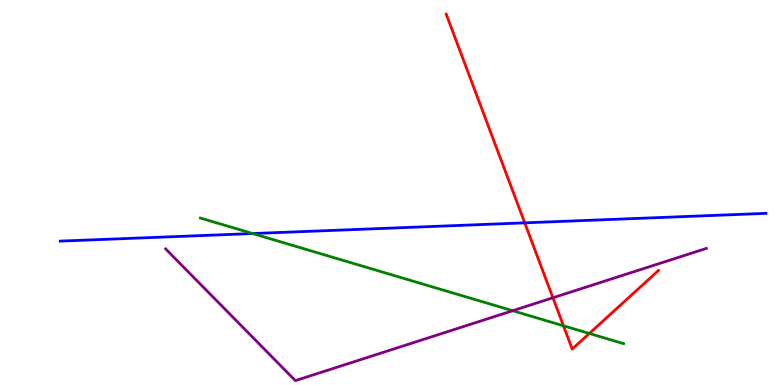[{'lines': ['blue', 'red'], 'intersections': [{'x': 6.77, 'y': 4.21}]}, {'lines': ['green', 'red'], 'intersections': [{'x': 7.27, 'y': 1.54}, {'x': 7.6, 'y': 1.34}]}, {'lines': ['purple', 'red'], 'intersections': [{'x': 7.13, 'y': 2.27}]}, {'lines': ['blue', 'green'], 'intersections': [{'x': 3.26, 'y': 3.93}]}, {'lines': ['blue', 'purple'], 'intersections': []}, {'lines': ['green', 'purple'], 'intersections': [{'x': 6.62, 'y': 1.93}]}]